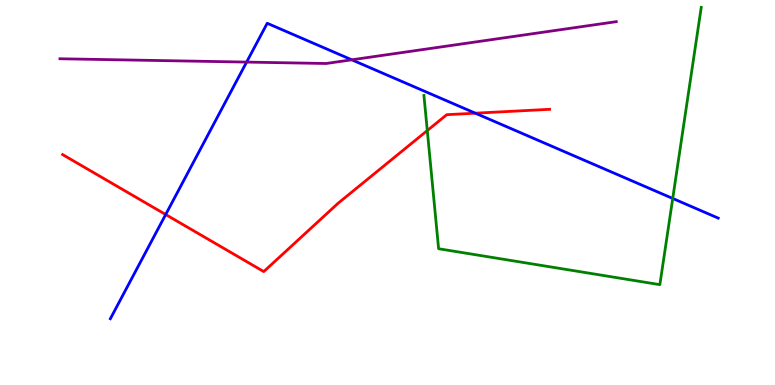[{'lines': ['blue', 'red'], 'intersections': [{'x': 2.14, 'y': 4.43}, {'x': 6.13, 'y': 7.06}]}, {'lines': ['green', 'red'], 'intersections': [{'x': 5.51, 'y': 6.61}]}, {'lines': ['purple', 'red'], 'intersections': []}, {'lines': ['blue', 'green'], 'intersections': [{'x': 8.68, 'y': 4.85}]}, {'lines': ['blue', 'purple'], 'intersections': [{'x': 3.18, 'y': 8.39}, {'x': 4.54, 'y': 8.45}]}, {'lines': ['green', 'purple'], 'intersections': []}]